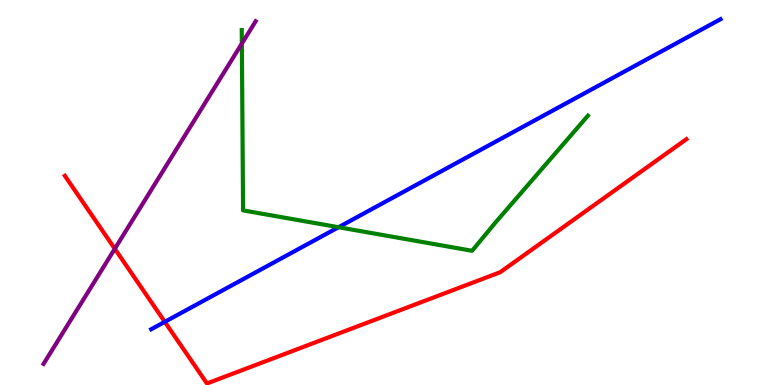[{'lines': ['blue', 'red'], 'intersections': [{'x': 2.13, 'y': 1.64}]}, {'lines': ['green', 'red'], 'intersections': []}, {'lines': ['purple', 'red'], 'intersections': [{'x': 1.48, 'y': 3.54}]}, {'lines': ['blue', 'green'], 'intersections': [{'x': 4.37, 'y': 4.1}]}, {'lines': ['blue', 'purple'], 'intersections': []}, {'lines': ['green', 'purple'], 'intersections': [{'x': 3.12, 'y': 8.87}]}]